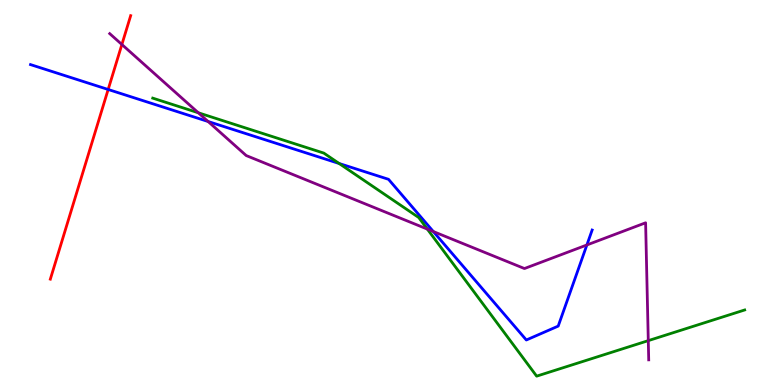[{'lines': ['blue', 'red'], 'intersections': [{'x': 1.4, 'y': 7.68}]}, {'lines': ['green', 'red'], 'intersections': []}, {'lines': ['purple', 'red'], 'intersections': [{'x': 1.57, 'y': 8.84}]}, {'lines': ['blue', 'green'], 'intersections': [{'x': 4.38, 'y': 5.75}]}, {'lines': ['blue', 'purple'], 'intersections': [{'x': 2.68, 'y': 6.84}, {'x': 5.59, 'y': 3.99}, {'x': 7.57, 'y': 3.64}]}, {'lines': ['green', 'purple'], 'intersections': [{'x': 2.56, 'y': 7.07}, {'x': 5.51, 'y': 4.05}, {'x': 8.36, 'y': 1.15}]}]